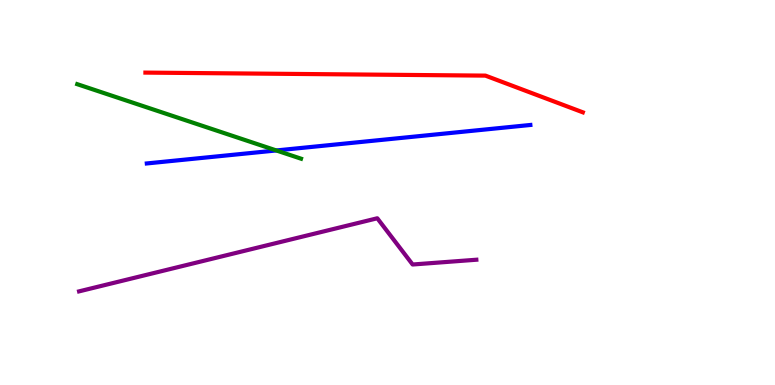[{'lines': ['blue', 'red'], 'intersections': []}, {'lines': ['green', 'red'], 'intersections': []}, {'lines': ['purple', 'red'], 'intersections': []}, {'lines': ['blue', 'green'], 'intersections': [{'x': 3.57, 'y': 6.09}]}, {'lines': ['blue', 'purple'], 'intersections': []}, {'lines': ['green', 'purple'], 'intersections': []}]